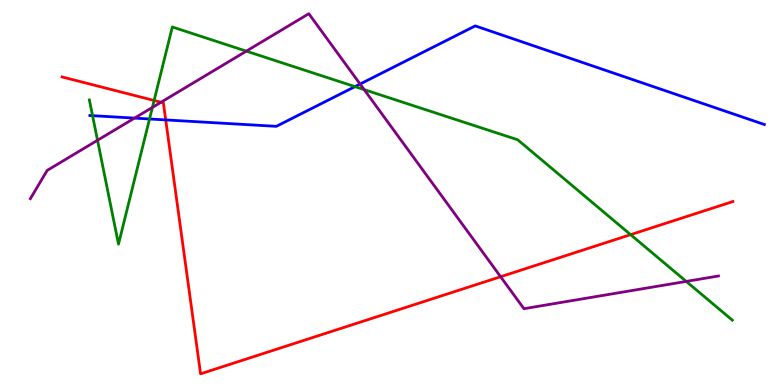[{'lines': ['blue', 'red'], 'intersections': [{'x': 2.14, 'y': 6.89}]}, {'lines': ['green', 'red'], 'intersections': [{'x': 1.99, 'y': 7.39}, {'x': 8.14, 'y': 3.91}]}, {'lines': ['purple', 'red'], 'intersections': [{'x': 2.08, 'y': 7.34}, {'x': 6.46, 'y': 2.81}]}, {'lines': ['blue', 'green'], 'intersections': [{'x': 1.19, 'y': 7.0}, {'x': 1.93, 'y': 6.91}, {'x': 4.58, 'y': 7.75}]}, {'lines': ['blue', 'purple'], 'intersections': [{'x': 1.74, 'y': 6.93}, {'x': 4.65, 'y': 7.82}]}, {'lines': ['green', 'purple'], 'intersections': [{'x': 1.26, 'y': 6.36}, {'x': 1.97, 'y': 7.21}, {'x': 3.18, 'y': 8.67}, {'x': 4.7, 'y': 7.67}, {'x': 8.85, 'y': 2.69}]}]